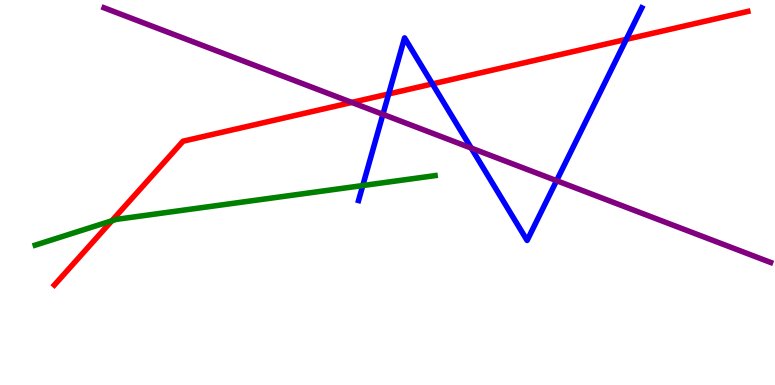[{'lines': ['blue', 'red'], 'intersections': [{'x': 5.02, 'y': 7.56}, {'x': 5.58, 'y': 7.82}, {'x': 8.08, 'y': 8.98}]}, {'lines': ['green', 'red'], 'intersections': [{'x': 1.44, 'y': 4.27}]}, {'lines': ['purple', 'red'], 'intersections': [{'x': 4.54, 'y': 7.34}]}, {'lines': ['blue', 'green'], 'intersections': [{'x': 4.68, 'y': 5.18}]}, {'lines': ['blue', 'purple'], 'intersections': [{'x': 4.94, 'y': 7.03}, {'x': 6.08, 'y': 6.15}, {'x': 7.18, 'y': 5.31}]}, {'lines': ['green', 'purple'], 'intersections': []}]